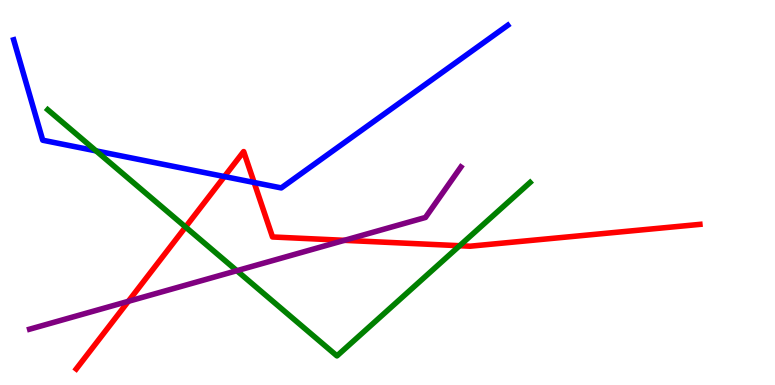[{'lines': ['blue', 'red'], 'intersections': [{'x': 2.9, 'y': 5.41}, {'x': 3.28, 'y': 5.26}]}, {'lines': ['green', 'red'], 'intersections': [{'x': 2.39, 'y': 4.1}, {'x': 5.93, 'y': 3.62}]}, {'lines': ['purple', 'red'], 'intersections': [{'x': 1.66, 'y': 2.17}, {'x': 4.44, 'y': 3.76}]}, {'lines': ['blue', 'green'], 'intersections': [{'x': 1.24, 'y': 6.08}]}, {'lines': ['blue', 'purple'], 'intersections': []}, {'lines': ['green', 'purple'], 'intersections': [{'x': 3.06, 'y': 2.97}]}]